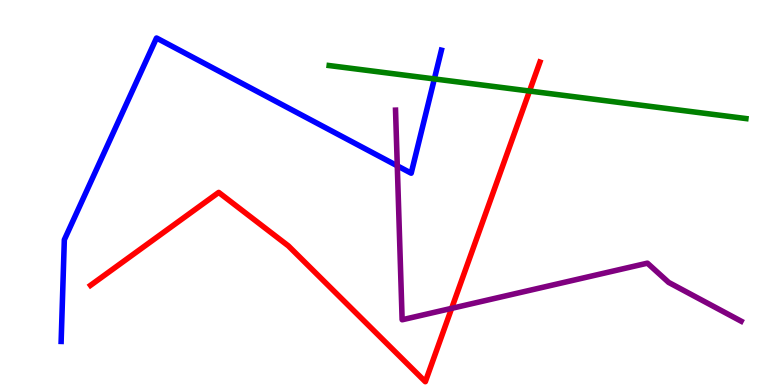[{'lines': ['blue', 'red'], 'intersections': []}, {'lines': ['green', 'red'], 'intersections': [{'x': 6.83, 'y': 7.64}]}, {'lines': ['purple', 'red'], 'intersections': [{'x': 5.83, 'y': 1.99}]}, {'lines': ['blue', 'green'], 'intersections': [{'x': 5.6, 'y': 7.95}]}, {'lines': ['blue', 'purple'], 'intersections': [{'x': 5.13, 'y': 5.69}]}, {'lines': ['green', 'purple'], 'intersections': []}]